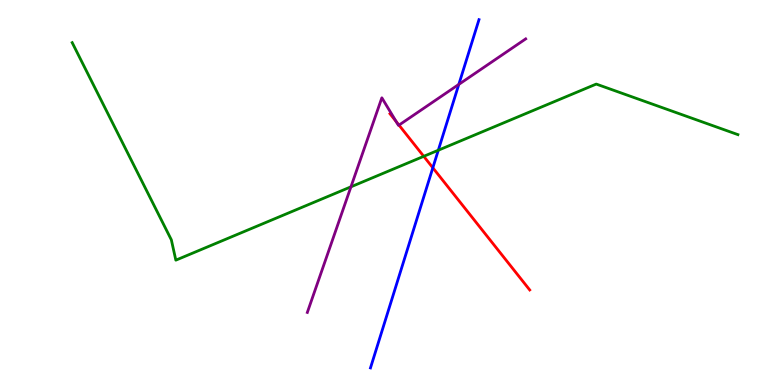[{'lines': ['blue', 'red'], 'intersections': [{'x': 5.58, 'y': 5.64}]}, {'lines': ['green', 'red'], 'intersections': [{'x': 5.47, 'y': 5.94}]}, {'lines': ['purple', 'red'], 'intersections': [{'x': 5.11, 'y': 6.84}, {'x': 5.15, 'y': 6.75}]}, {'lines': ['blue', 'green'], 'intersections': [{'x': 5.66, 'y': 6.1}]}, {'lines': ['blue', 'purple'], 'intersections': [{'x': 5.92, 'y': 7.81}]}, {'lines': ['green', 'purple'], 'intersections': [{'x': 4.53, 'y': 5.15}]}]